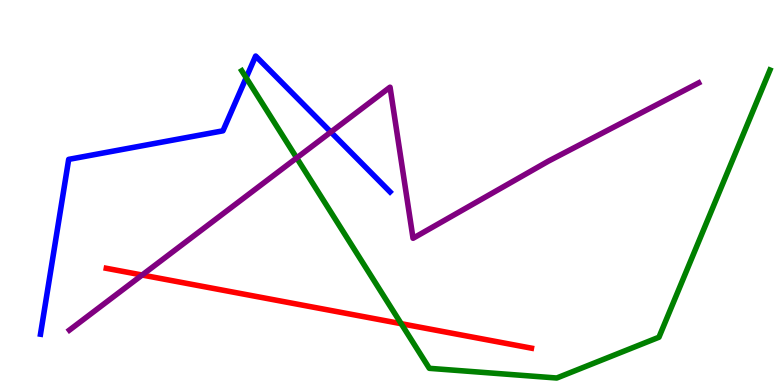[{'lines': ['blue', 'red'], 'intersections': []}, {'lines': ['green', 'red'], 'intersections': [{'x': 5.18, 'y': 1.59}]}, {'lines': ['purple', 'red'], 'intersections': [{'x': 1.83, 'y': 2.86}]}, {'lines': ['blue', 'green'], 'intersections': [{'x': 3.18, 'y': 7.98}]}, {'lines': ['blue', 'purple'], 'intersections': [{'x': 4.27, 'y': 6.57}]}, {'lines': ['green', 'purple'], 'intersections': [{'x': 3.83, 'y': 5.9}]}]